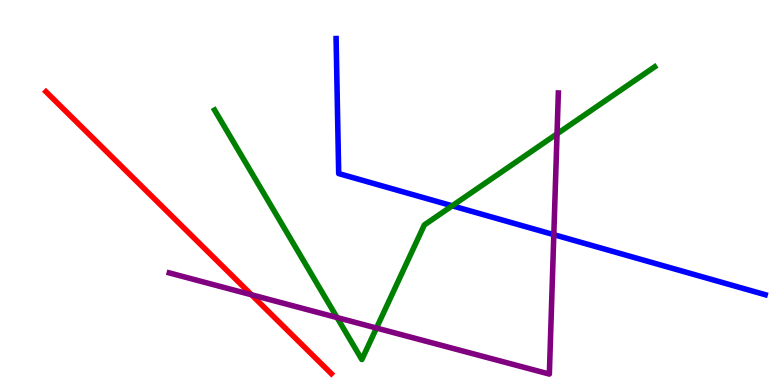[{'lines': ['blue', 'red'], 'intersections': []}, {'lines': ['green', 'red'], 'intersections': []}, {'lines': ['purple', 'red'], 'intersections': [{'x': 3.25, 'y': 2.34}]}, {'lines': ['blue', 'green'], 'intersections': [{'x': 5.83, 'y': 4.65}]}, {'lines': ['blue', 'purple'], 'intersections': [{'x': 7.15, 'y': 3.9}]}, {'lines': ['green', 'purple'], 'intersections': [{'x': 4.35, 'y': 1.75}, {'x': 4.86, 'y': 1.48}, {'x': 7.19, 'y': 6.52}]}]